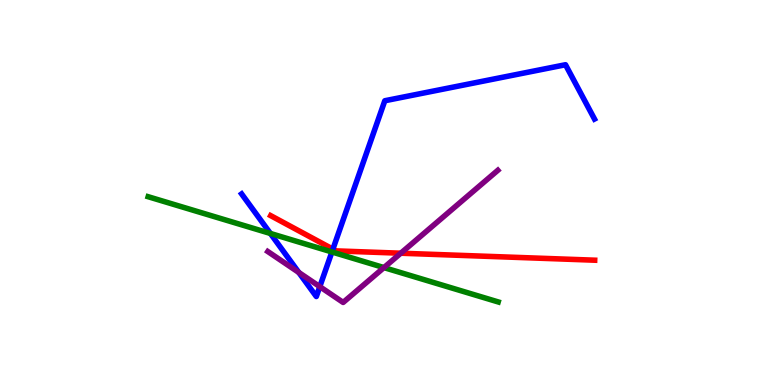[{'lines': ['blue', 'red'], 'intersections': [{'x': 4.3, 'y': 3.53}]}, {'lines': ['green', 'red'], 'intersections': []}, {'lines': ['purple', 'red'], 'intersections': [{'x': 5.17, 'y': 3.42}]}, {'lines': ['blue', 'green'], 'intersections': [{'x': 3.49, 'y': 3.94}, {'x': 4.28, 'y': 3.46}]}, {'lines': ['blue', 'purple'], 'intersections': [{'x': 3.86, 'y': 2.92}, {'x': 4.13, 'y': 2.55}]}, {'lines': ['green', 'purple'], 'intersections': [{'x': 4.95, 'y': 3.05}]}]